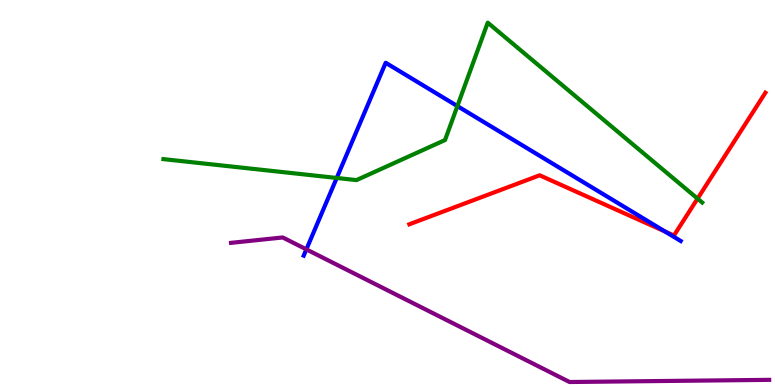[{'lines': ['blue', 'red'], 'intersections': [{'x': 8.58, 'y': 3.99}]}, {'lines': ['green', 'red'], 'intersections': [{'x': 9.0, 'y': 4.84}]}, {'lines': ['purple', 'red'], 'intersections': []}, {'lines': ['blue', 'green'], 'intersections': [{'x': 4.34, 'y': 5.38}, {'x': 5.9, 'y': 7.24}]}, {'lines': ['blue', 'purple'], 'intersections': [{'x': 3.95, 'y': 3.52}]}, {'lines': ['green', 'purple'], 'intersections': []}]